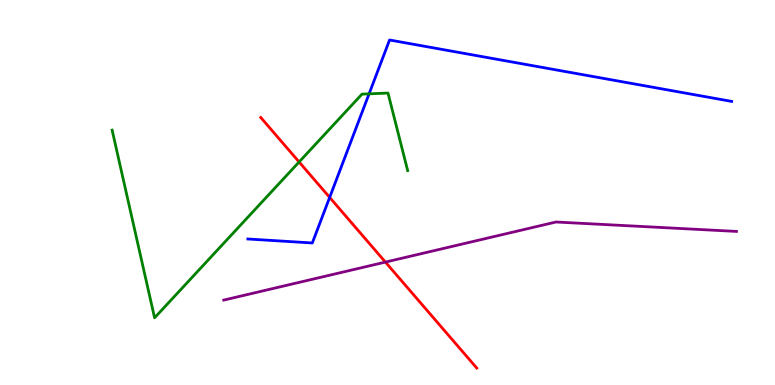[{'lines': ['blue', 'red'], 'intersections': [{'x': 4.25, 'y': 4.87}]}, {'lines': ['green', 'red'], 'intersections': [{'x': 3.86, 'y': 5.79}]}, {'lines': ['purple', 'red'], 'intersections': [{'x': 4.97, 'y': 3.19}]}, {'lines': ['blue', 'green'], 'intersections': [{'x': 4.76, 'y': 7.56}]}, {'lines': ['blue', 'purple'], 'intersections': []}, {'lines': ['green', 'purple'], 'intersections': []}]